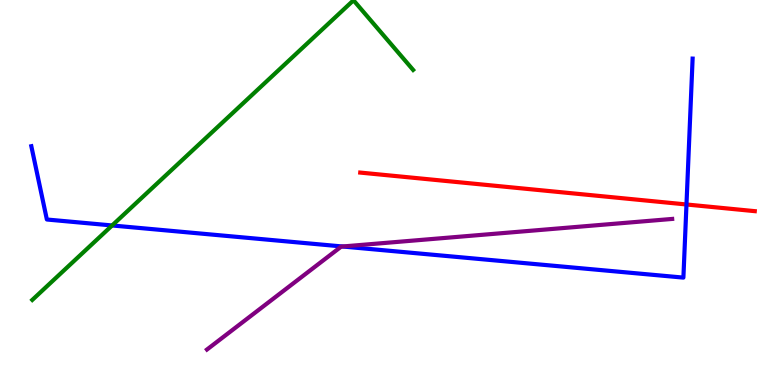[{'lines': ['blue', 'red'], 'intersections': [{'x': 8.86, 'y': 4.69}]}, {'lines': ['green', 'red'], 'intersections': []}, {'lines': ['purple', 'red'], 'intersections': []}, {'lines': ['blue', 'green'], 'intersections': [{'x': 1.45, 'y': 4.14}]}, {'lines': ['blue', 'purple'], 'intersections': [{'x': 4.42, 'y': 3.6}]}, {'lines': ['green', 'purple'], 'intersections': []}]